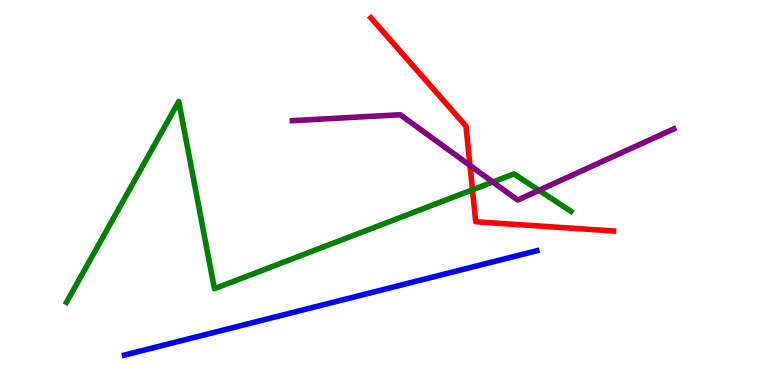[{'lines': ['blue', 'red'], 'intersections': []}, {'lines': ['green', 'red'], 'intersections': [{'x': 6.1, 'y': 5.07}]}, {'lines': ['purple', 'red'], 'intersections': [{'x': 6.06, 'y': 5.7}]}, {'lines': ['blue', 'green'], 'intersections': []}, {'lines': ['blue', 'purple'], 'intersections': []}, {'lines': ['green', 'purple'], 'intersections': [{'x': 6.36, 'y': 5.27}, {'x': 6.95, 'y': 5.06}]}]